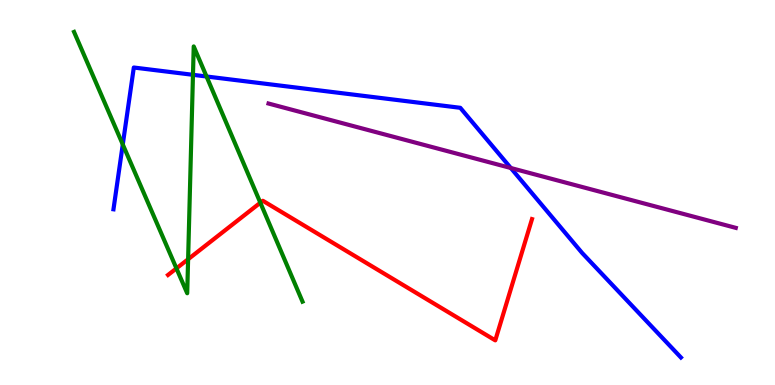[{'lines': ['blue', 'red'], 'intersections': []}, {'lines': ['green', 'red'], 'intersections': [{'x': 2.28, 'y': 3.03}, {'x': 2.43, 'y': 3.27}, {'x': 3.36, 'y': 4.73}]}, {'lines': ['purple', 'red'], 'intersections': []}, {'lines': ['blue', 'green'], 'intersections': [{'x': 1.58, 'y': 6.25}, {'x': 2.49, 'y': 8.06}, {'x': 2.67, 'y': 8.01}]}, {'lines': ['blue', 'purple'], 'intersections': [{'x': 6.59, 'y': 5.64}]}, {'lines': ['green', 'purple'], 'intersections': []}]